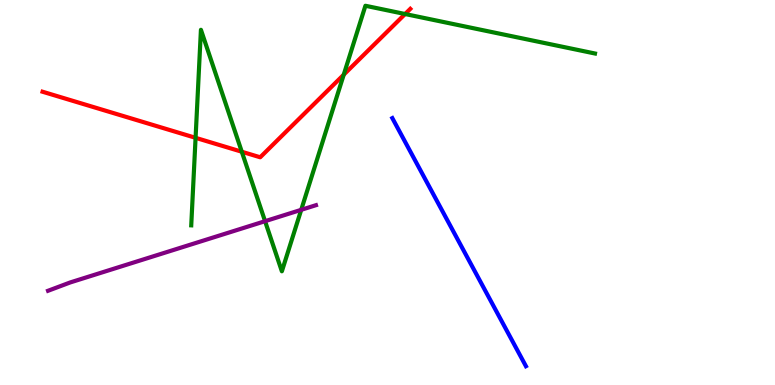[{'lines': ['blue', 'red'], 'intersections': []}, {'lines': ['green', 'red'], 'intersections': [{'x': 2.52, 'y': 6.42}, {'x': 3.12, 'y': 6.06}, {'x': 4.44, 'y': 8.06}, {'x': 5.23, 'y': 9.64}]}, {'lines': ['purple', 'red'], 'intersections': []}, {'lines': ['blue', 'green'], 'intersections': []}, {'lines': ['blue', 'purple'], 'intersections': []}, {'lines': ['green', 'purple'], 'intersections': [{'x': 3.42, 'y': 4.25}, {'x': 3.89, 'y': 4.55}]}]